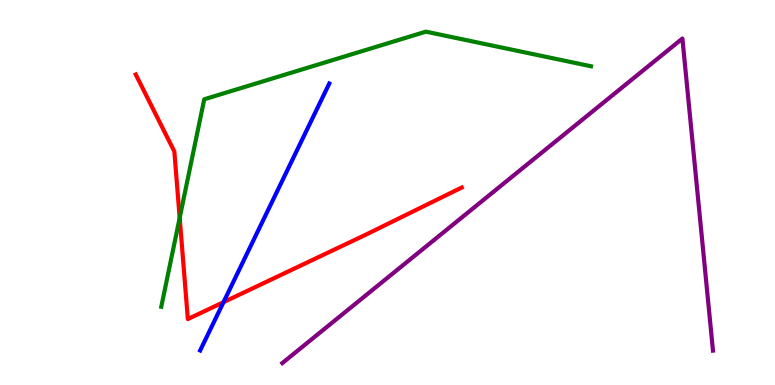[{'lines': ['blue', 'red'], 'intersections': [{'x': 2.88, 'y': 2.15}]}, {'lines': ['green', 'red'], 'intersections': [{'x': 2.32, 'y': 4.34}]}, {'lines': ['purple', 'red'], 'intersections': []}, {'lines': ['blue', 'green'], 'intersections': []}, {'lines': ['blue', 'purple'], 'intersections': []}, {'lines': ['green', 'purple'], 'intersections': []}]